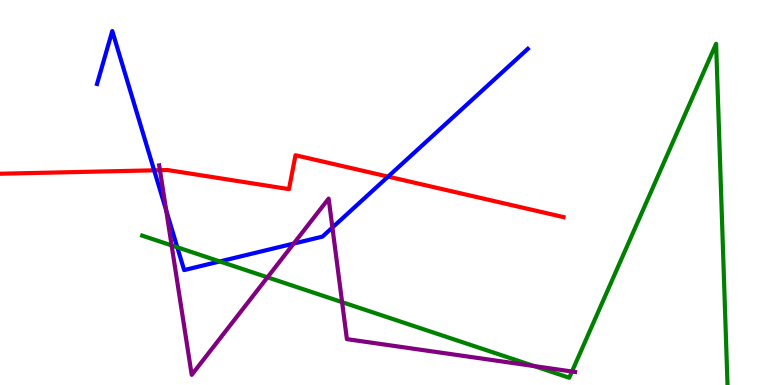[{'lines': ['blue', 'red'], 'intersections': [{'x': 1.99, 'y': 5.58}, {'x': 5.01, 'y': 5.41}]}, {'lines': ['green', 'red'], 'intersections': []}, {'lines': ['purple', 'red'], 'intersections': [{'x': 2.06, 'y': 5.58}]}, {'lines': ['blue', 'green'], 'intersections': [{'x': 2.29, 'y': 3.58}, {'x': 2.84, 'y': 3.21}]}, {'lines': ['blue', 'purple'], 'intersections': [{'x': 2.14, 'y': 4.54}, {'x': 3.79, 'y': 3.67}, {'x': 4.29, 'y': 4.09}]}, {'lines': ['green', 'purple'], 'intersections': [{'x': 2.21, 'y': 3.63}, {'x': 3.45, 'y': 2.8}, {'x': 4.41, 'y': 2.15}, {'x': 6.89, 'y': 0.491}, {'x': 7.38, 'y': 0.35}]}]